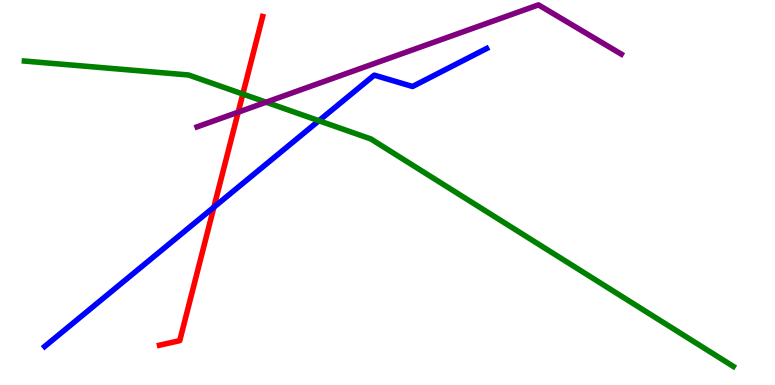[{'lines': ['blue', 'red'], 'intersections': [{'x': 2.76, 'y': 4.62}]}, {'lines': ['green', 'red'], 'intersections': [{'x': 3.13, 'y': 7.56}]}, {'lines': ['purple', 'red'], 'intersections': [{'x': 3.07, 'y': 7.09}]}, {'lines': ['blue', 'green'], 'intersections': [{'x': 4.11, 'y': 6.86}]}, {'lines': ['blue', 'purple'], 'intersections': []}, {'lines': ['green', 'purple'], 'intersections': [{'x': 3.43, 'y': 7.35}]}]